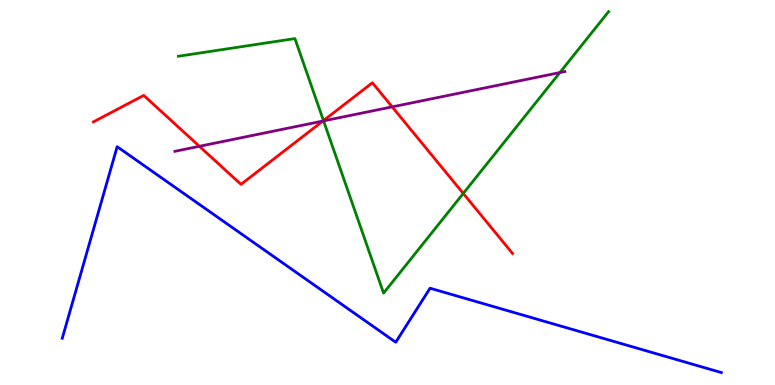[{'lines': ['blue', 'red'], 'intersections': []}, {'lines': ['green', 'red'], 'intersections': [{'x': 4.17, 'y': 6.87}, {'x': 5.98, 'y': 4.98}]}, {'lines': ['purple', 'red'], 'intersections': [{'x': 2.57, 'y': 6.2}, {'x': 4.17, 'y': 6.86}, {'x': 5.06, 'y': 7.22}]}, {'lines': ['blue', 'green'], 'intersections': []}, {'lines': ['blue', 'purple'], 'intersections': []}, {'lines': ['green', 'purple'], 'intersections': [{'x': 4.18, 'y': 6.86}, {'x': 7.22, 'y': 8.12}]}]